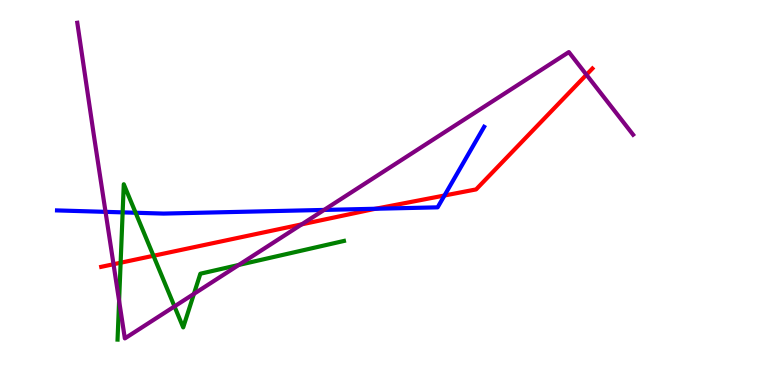[{'lines': ['blue', 'red'], 'intersections': [{'x': 4.85, 'y': 4.58}, {'x': 5.74, 'y': 4.92}]}, {'lines': ['green', 'red'], 'intersections': [{'x': 1.56, 'y': 3.18}, {'x': 1.98, 'y': 3.36}]}, {'lines': ['purple', 'red'], 'intersections': [{'x': 1.46, 'y': 3.14}, {'x': 3.89, 'y': 4.17}, {'x': 7.57, 'y': 8.06}]}, {'lines': ['blue', 'green'], 'intersections': [{'x': 1.58, 'y': 4.48}, {'x': 1.75, 'y': 4.47}]}, {'lines': ['blue', 'purple'], 'intersections': [{'x': 1.36, 'y': 4.5}, {'x': 4.18, 'y': 4.55}]}, {'lines': ['green', 'purple'], 'intersections': [{'x': 1.54, 'y': 2.19}, {'x': 2.25, 'y': 2.04}, {'x': 2.5, 'y': 2.37}, {'x': 3.08, 'y': 3.12}]}]